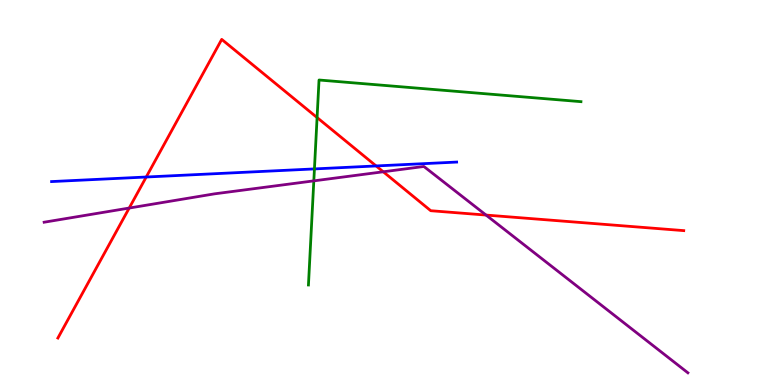[{'lines': ['blue', 'red'], 'intersections': [{'x': 1.89, 'y': 5.4}, {'x': 4.85, 'y': 5.69}]}, {'lines': ['green', 'red'], 'intersections': [{'x': 4.09, 'y': 6.95}]}, {'lines': ['purple', 'red'], 'intersections': [{'x': 1.67, 'y': 4.6}, {'x': 4.95, 'y': 5.54}, {'x': 6.27, 'y': 4.41}]}, {'lines': ['blue', 'green'], 'intersections': [{'x': 4.06, 'y': 5.61}]}, {'lines': ['blue', 'purple'], 'intersections': []}, {'lines': ['green', 'purple'], 'intersections': [{'x': 4.05, 'y': 5.3}]}]